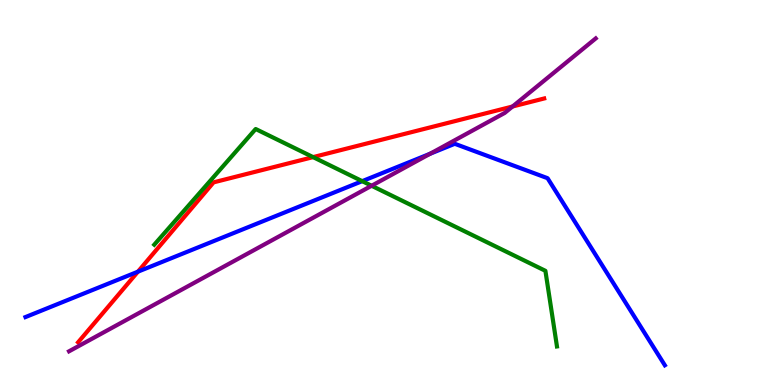[{'lines': ['blue', 'red'], 'intersections': [{'x': 1.78, 'y': 2.94}]}, {'lines': ['green', 'red'], 'intersections': [{'x': 4.04, 'y': 5.92}]}, {'lines': ['purple', 'red'], 'intersections': [{'x': 6.61, 'y': 7.23}]}, {'lines': ['blue', 'green'], 'intersections': [{'x': 4.67, 'y': 5.29}]}, {'lines': ['blue', 'purple'], 'intersections': [{'x': 5.55, 'y': 6.01}]}, {'lines': ['green', 'purple'], 'intersections': [{'x': 4.79, 'y': 5.18}]}]